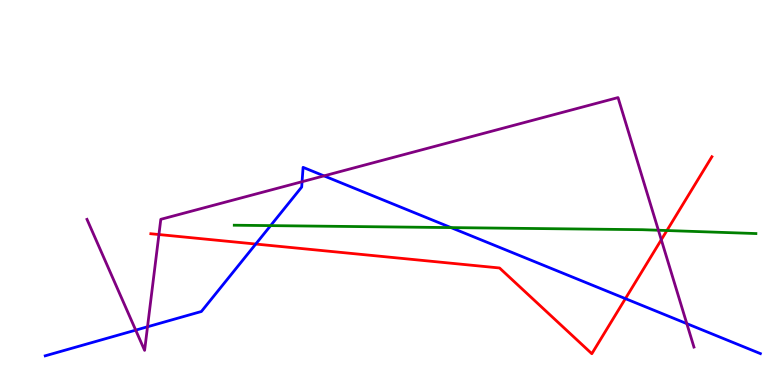[{'lines': ['blue', 'red'], 'intersections': [{'x': 3.3, 'y': 3.66}, {'x': 8.07, 'y': 2.24}]}, {'lines': ['green', 'red'], 'intersections': [{'x': 8.61, 'y': 4.01}]}, {'lines': ['purple', 'red'], 'intersections': [{'x': 2.05, 'y': 3.91}, {'x': 8.53, 'y': 3.77}]}, {'lines': ['blue', 'green'], 'intersections': [{'x': 3.49, 'y': 4.14}, {'x': 5.82, 'y': 4.09}]}, {'lines': ['blue', 'purple'], 'intersections': [{'x': 1.75, 'y': 1.43}, {'x': 1.9, 'y': 1.51}, {'x': 3.9, 'y': 5.28}, {'x': 4.18, 'y': 5.43}, {'x': 8.86, 'y': 1.59}]}, {'lines': ['green', 'purple'], 'intersections': [{'x': 8.5, 'y': 4.02}]}]